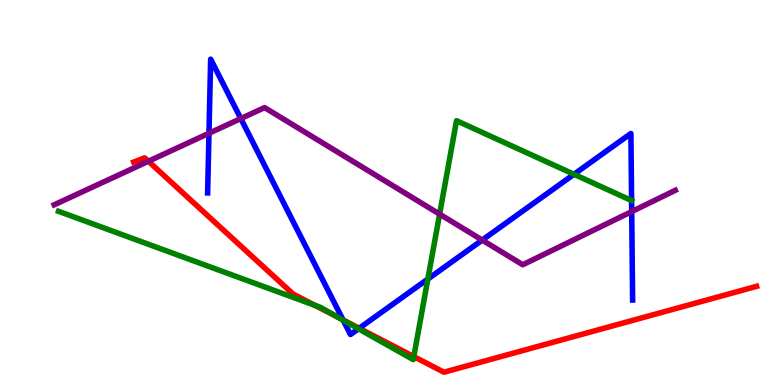[{'lines': ['blue', 'red'], 'intersections': [{'x': 4.43, 'y': 1.69}, {'x': 4.63, 'y': 1.47}]}, {'lines': ['green', 'red'], 'intersections': [{'x': 4.06, 'y': 2.07}, {'x': 4.37, 'y': 1.75}, {'x': 5.34, 'y': 0.738}]}, {'lines': ['purple', 'red'], 'intersections': [{'x': 1.91, 'y': 5.81}]}, {'lines': ['blue', 'green'], 'intersections': [{'x': 4.43, 'y': 1.68}, {'x': 4.63, 'y': 1.46}, {'x': 5.52, 'y': 2.75}, {'x': 7.41, 'y': 5.47}, {'x': 8.15, 'y': 4.79}]}, {'lines': ['blue', 'purple'], 'intersections': [{'x': 2.7, 'y': 6.54}, {'x': 3.11, 'y': 6.92}, {'x': 6.22, 'y': 3.76}, {'x': 8.15, 'y': 4.5}]}, {'lines': ['green', 'purple'], 'intersections': [{'x': 5.67, 'y': 4.44}]}]